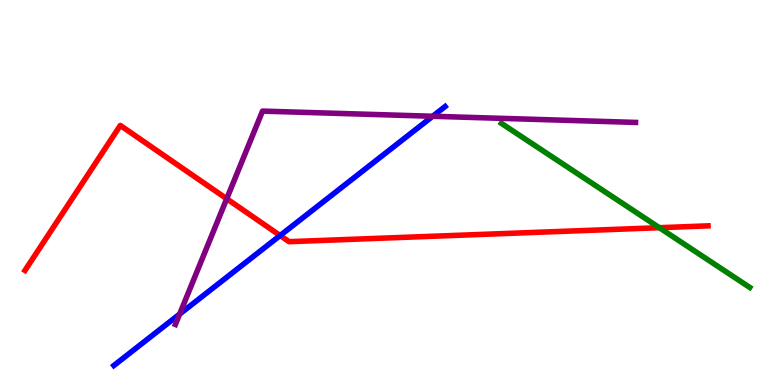[{'lines': ['blue', 'red'], 'intersections': [{'x': 3.61, 'y': 3.88}]}, {'lines': ['green', 'red'], 'intersections': [{'x': 8.51, 'y': 4.09}]}, {'lines': ['purple', 'red'], 'intersections': [{'x': 2.93, 'y': 4.84}]}, {'lines': ['blue', 'green'], 'intersections': []}, {'lines': ['blue', 'purple'], 'intersections': [{'x': 2.32, 'y': 1.84}, {'x': 5.58, 'y': 6.98}]}, {'lines': ['green', 'purple'], 'intersections': []}]